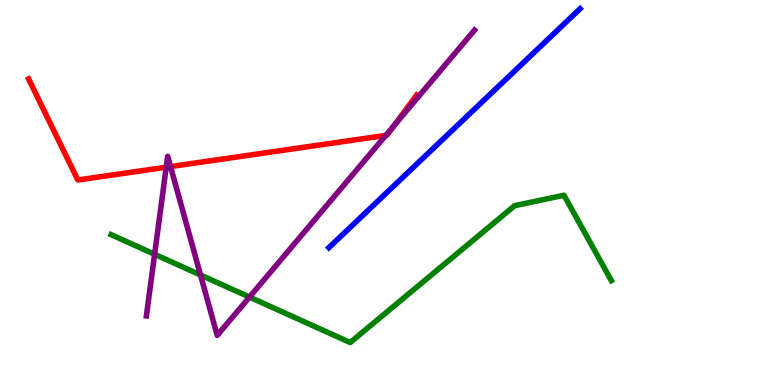[{'lines': ['blue', 'red'], 'intersections': []}, {'lines': ['green', 'red'], 'intersections': []}, {'lines': ['purple', 'red'], 'intersections': [{'x': 2.14, 'y': 5.66}, {'x': 2.2, 'y': 5.67}, {'x': 4.98, 'y': 6.48}, {'x': 5.09, 'y': 6.75}]}, {'lines': ['blue', 'green'], 'intersections': []}, {'lines': ['blue', 'purple'], 'intersections': []}, {'lines': ['green', 'purple'], 'intersections': [{'x': 2.0, 'y': 3.4}, {'x': 2.59, 'y': 2.86}, {'x': 3.22, 'y': 2.28}]}]